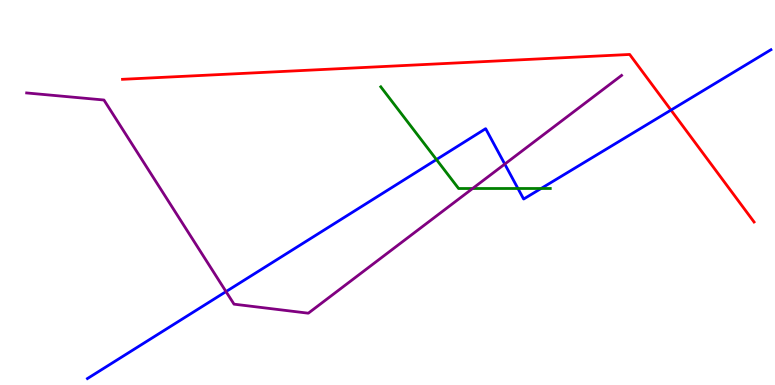[{'lines': ['blue', 'red'], 'intersections': [{'x': 8.66, 'y': 7.14}]}, {'lines': ['green', 'red'], 'intersections': []}, {'lines': ['purple', 'red'], 'intersections': []}, {'lines': ['blue', 'green'], 'intersections': [{'x': 5.63, 'y': 5.86}, {'x': 6.68, 'y': 5.1}, {'x': 6.98, 'y': 5.1}]}, {'lines': ['blue', 'purple'], 'intersections': [{'x': 2.92, 'y': 2.43}, {'x': 6.51, 'y': 5.74}]}, {'lines': ['green', 'purple'], 'intersections': [{'x': 6.1, 'y': 5.1}]}]